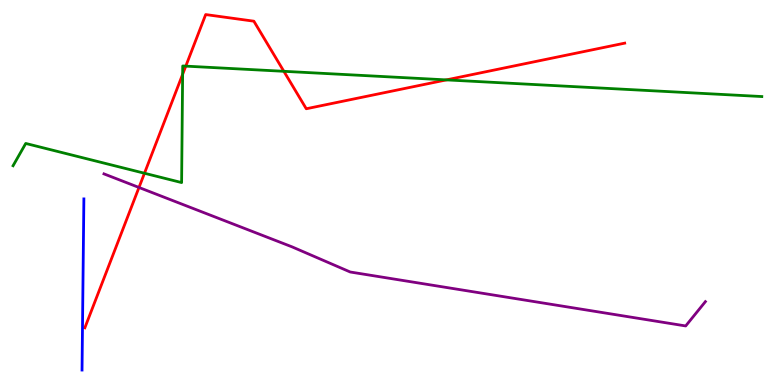[{'lines': ['blue', 'red'], 'intersections': []}, {'lines': ['green', 'red'], 'intersections': [{'x': 1.86, 'y': 5.5}, {'x': 2.36, 'y': 8.07}, {'x': 2.4, 'y': 8.28}, {'x': 3.66, 'y': 8.15}, {'x': 5.76, 'y': 7.92}]}, {'lines': ['purple', 'red'], 'intersections': [{'x': 1.79, 'y': 5.13}]}, {'lines': ['blue', 'green'], 'intersections': []}, {'lines': ['blue', 'purple'], 'intersections': []}, {'lines': ['green', 'purple'], 'intersections': []}]